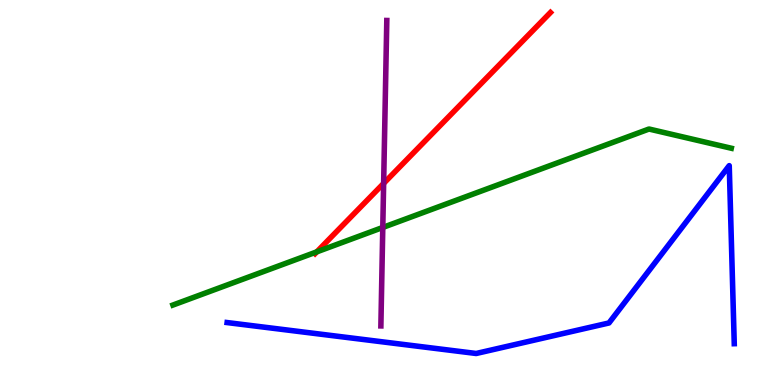[{'lines': ['blue', 'red'], 'intersections': []}, {'lines': ['green', 'red'], 'intersections': [{'x': 4.09, 'y': 3.46}]}, {'lines': ['purple', 'red'], 'intersections': [{'x': 4.95, 'y': 5.24}]}, {'lines': ['blue', 'green'], 'intersections': []}, {'lines': ['blue', 'purple'], 'intersections': []}, {'lines': ['green', 'purple'], 'intersections': [{'x': 4.94, 'y': 4.09}]}]